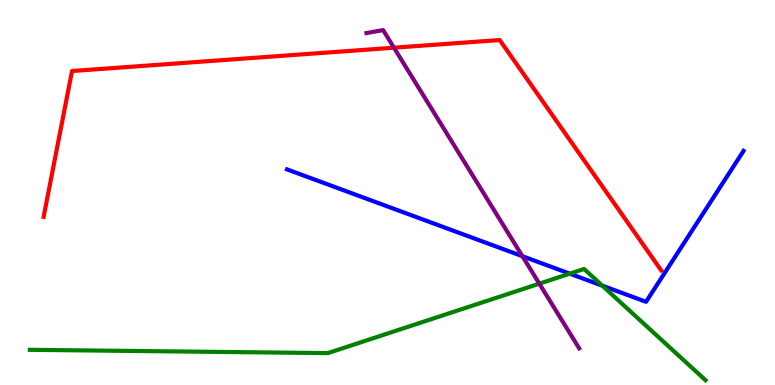[{'lines': ['blue', 'red'], 'intersections': []}, {'lines': ['green', 'red'], 'intersections': []}, {'lines': ['purple', 'red'], 'intersections': [{'x': 5.08, 'y': 8.76}]}, {'lines': ['blue', 'green'], 'intersections': [{'x': 7.35, 'y': 2.89}, {'x': 7.77, 'y': 2.58}]}, {'lines': ['blue', 'purple'], 'intersections': [{'x': 6.74, 'y': 3.35}]}, {'lines': ['green', 'purple'], 'intersections': [{'x': 6.96, 'y': 2.63}]}]